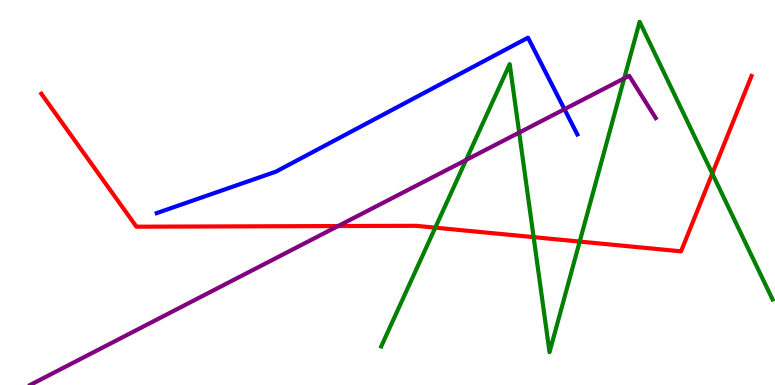[{'lines': ['blue', 'red'], 'intersections': []}, {'lines': ['green', 'red'], 'intersections': [{'x': 5.62, 'y': 4.09}, {'x': 6.89, 'y': 3.84}, {'x': 7.48, 'y': 3.73}, {'x': 9.19, 'y': 5.49}]}, {'lines': ['purple', 'red'], 'intersections': [{'x': 4.36, 'y': 4.13}]}, {'lines': ['blue', 'green'], 'intersections': []}, {'lines': ['blue', 'purple'], 'intersections': [{'x': 7.28, 'y': 7.16}]}, {'lines': ['green', 'purple'], 'intersections': [{'x': 6.01, 'y': 5.84}, {'x': 6.7, 'y': 6.56}, {'x': 8.05, 'y': 7.96}]}]